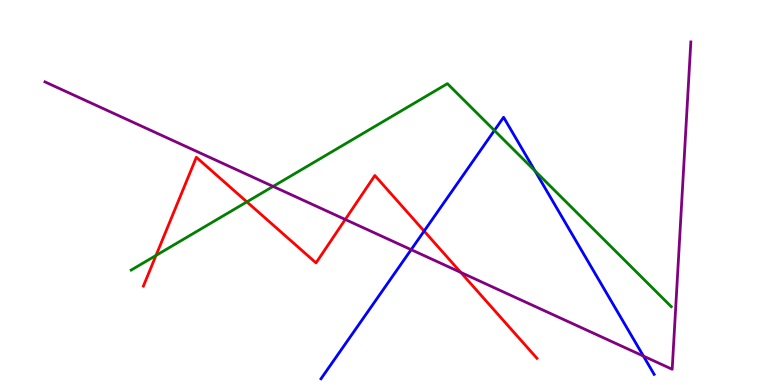[{'lines': ['blue', 'red'], 'intersections': [{'x': 5.47, 'y': 4.0}]}, {'lines': ['green', 'red'], 'intersections': [{'x': 2.01, 'y': 3.36}, {'x': 3.19, 'y': 4.76}]}, {'lines': ['purple', 'red'], 'intersections': [{'x': 4.45, 'y': 4.3}, {'x': 5.95, 'y': 2.92}]}, {'lines': ['blue', 'green'], 'intersections': [{'x': 6.38, 'y': 6.61}, {'x': 6.9, 'y': 5.56}]}, {'lines': ['blue', 'purple'], 'intersections': [{'x': 5.31, 'y': 3.52}, {'x': 8.3, 'y': 0.751}]}, {'lines': ['green', 'purple'], 'intersections': [{'x': 3.52, 'y': 5.16}]}]